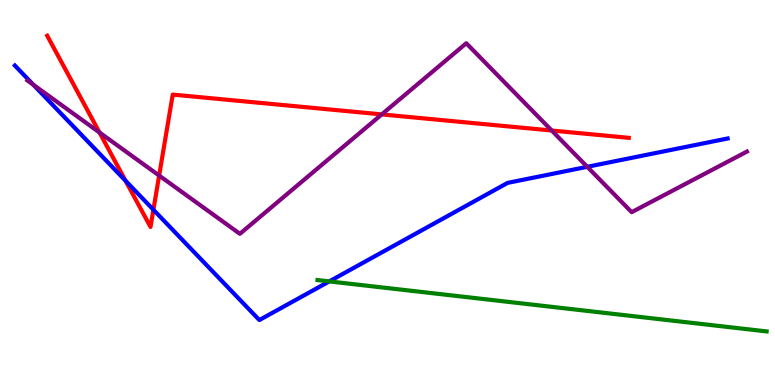[{'lines': ['blue', 'red'], 'intersections': [{'x': 1.62, 'y': 5.3}, {'x': 1.98, 'y': 4.55}]}, {'lines': ['green', 'red'], 'intersections': []}, {'lines': ['purple', 'red'], 'intersections': [{'x': 1.28, 'y': 6.56}, {'x': 2.05, 'y': 5.44}, {'x': 4.93, 'y': 7.03}, {'x': 7.12, 'y': 6.61}]}, {'lines': ['blue', 'green'], 'intersections': [{'x': 4.25, 'y': 2.69}]}, {'lines': ['blue', 'purple'], 'intersections': [{'x': 0.43, 'y': 7.8}, {'x': 7.58, 'y': 5.67}]}, {'lines': ['green', 'purple'], 'intersections': []}]